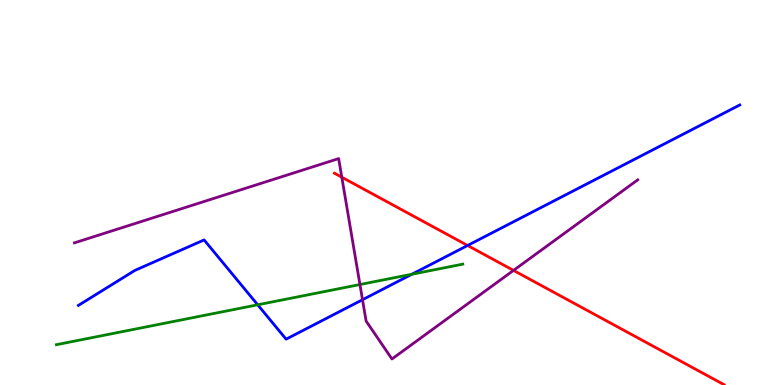[{'lines': ['blue', 'red'], 'intersections': [{'x': 6.03, 'y': 3.62}]}, {'lines': ['green', 'red'], 'intersections': []}, {'lines': ['purple', 'red'], 'intersections': [{'x': 4.41, 'y': 5.4}, {'x': 6.63, 'y': 2.98}]}, {'lines': ['blue', 'green'], 'intersections': [{'x': 3.33, 'y': 2.08}, {'x': 5.31, 'y': 2.88}]}, {'lines': ['blue', 'purple'], 'intersections': [{'x': 4.68, 'y': 2.21}]}, {'lines': ['green', 'purple'], 'intersections': [{'x': 4.64, 'y': 2.61}]}]